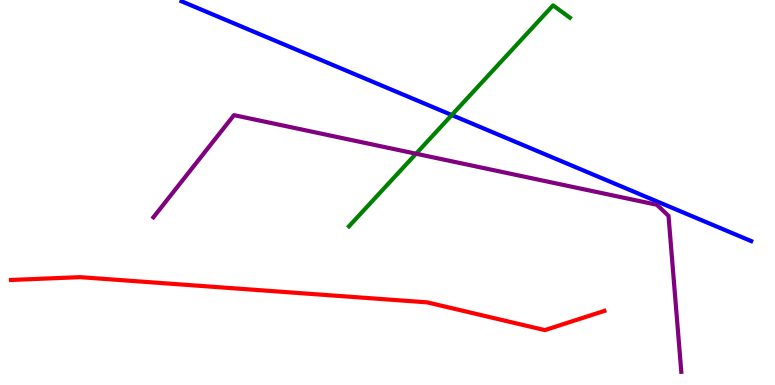[{'lines': ['blue', 'red'], 'intersections': []}, {'lines': ['green', 'red'], 'intersections': []}, {'lines': ['purple', 'red'], 'intersections': []}, {'lines': ['blue', 'green'], 'intersections': [{'x': 5.83, 'y': 7.01}]}, {'lines': ['blue', 'purple'], 'intersections': []}, {'lines': ['green', 'purple'], 'intersections': [{'x': 5.37, 'y': 6.01}]}]